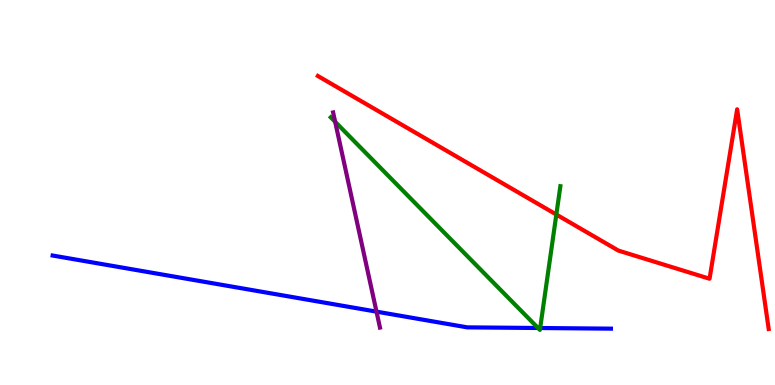[{'lines': ['blue', 'red'], 'intersections': []}, {'lines': ['green', 'red'], 'intersections': [{'x': 7.18, 'y': 4.43}]}, {'lines': ['purple', 'red'], 'intersections': []}, {'lines': ['blue', 'green'], 'intersections': [{'x': 6.94, 'y': 1.48}, {'x': 6.97, 'y': 1.48}]}, {'lines': ['blue', 'purple'], 'intersections': [{'x': 4.86, 'y': 1.91}]}, {'lines': ['green', 'purple'], 'intersections': [{'x': 4.32, 'y': 6.84}]}]